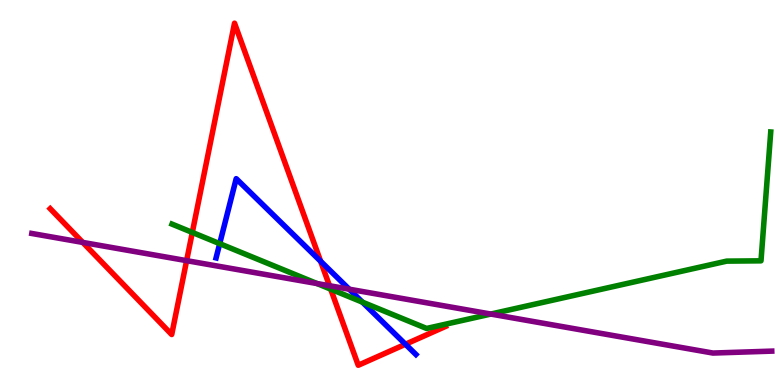[{'lines': ['blue', 'red'], 'intersections': [{'x': 4.14, 'y': 3.21}, {'x': 5.23, 'y': 1.06}]}, {'lines': ['green', 'red'], 'intersections': [{'x': 2.48, 'y': 3.96}, {'x': 4.27, 'y': 2.49}]}, {'lines': ['purple', 'red'], 'intersections': [{'x': 1.07, 'y': 3.7}, {'x': 2.41, 'y': 3.23}, {'x': 4.25, 'y': 2.58}]}, {'lines': ['blue', 'green'], 'intersections': [{'x': 2.83, 'y': 3.67}, {'x': 4.68, 'y': 2.15}]}, {'lines': ['blue', 'purple'], 'intersections': [{'x': 4.51, 'y': 2.49}]}, {'lines': ['green', 'purple'], 'intersections': [{'x': 4.09, 'y': 2.64}, {'x': 6.33, 'y': 1.84}]}]